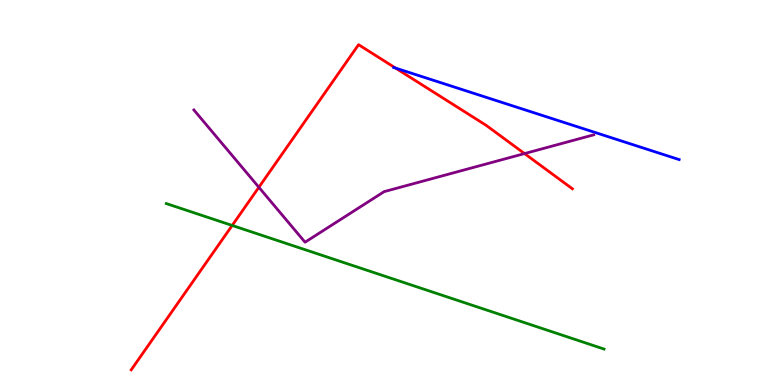[{'lines': ['blue', 'red'], 'intersections': [{'x': 5.1, 'y': 8.23}]}, {'lines': ['green', 'red'], 'intersections': [{'x': 3.0, 'y': 4.14}]}, {'lines': ['purple', 'red'], 'intersections': [{'x': 3.34, 'y': 5.14}, {'x': 6.77, 'y': 6.01}]}, {'lines': ['blue', 'green'], 'intersections': []}, {'lines': ['blue', 'purple'], 'intersections': []}, {'lines': ['green', 'purple'], 'intersections': []}]